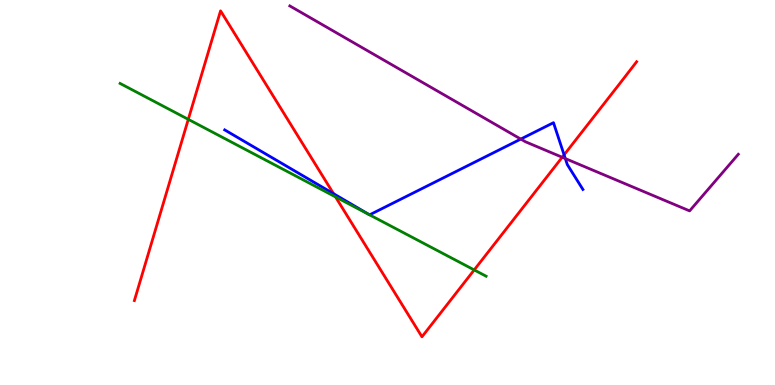[{'lines': ['blue', 'red'], 'intersections': [{'x': 4.3, 'y': 4.97}, {'x': 7.28, 'y': 5.98}]}, {'lines': ['green', 'red'], 'intersections': [{'x': 2.43, 'y': 6.9}, {'x': 4.33, 'y': 4.89}, {'x': 6.12, 'y': 2.99}]}, {'lines': ['purple', 'red'], 'intersections': [{'x': 7.25, 'y': 5.92}]}, {'lines': ['blue', 'green'], 'intersections': []}, {'lines': ['blue', 'purple'], 'intersections': [{'x': 6.72, 'y': 6.39}, {'x': 7.29, 'y': 5.88}]}, {'lines': ['green', 'purple'], 'intersections': []}]